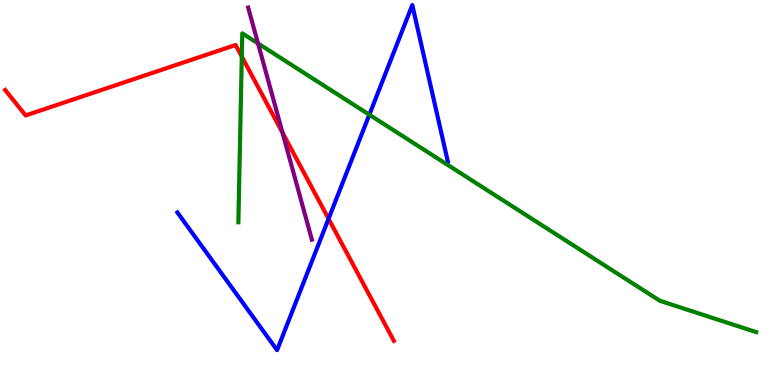[{'lines': ['blue', 'red'], 'intersections': [{'x': 4.24, 'y': 4.32}]}, {'lines': ['green', 'red'], 'intersections': [{'x': 3.12, 'y': 8.53}]}, {'lines': ['purple', 'red'], 'intersections': [{'x': 3.65, 'y': 6.55}]}, {'lines': ['blue', 'green'], 'intersections': [{'x': 4.77, 'y': 7.02}]}, {'lines': ['blue', 'purple'], 'intersections': []}, {'lines': ['green', 'purple'], 'intersections': [{'x': 3.33, 'y': 8.87}]}]